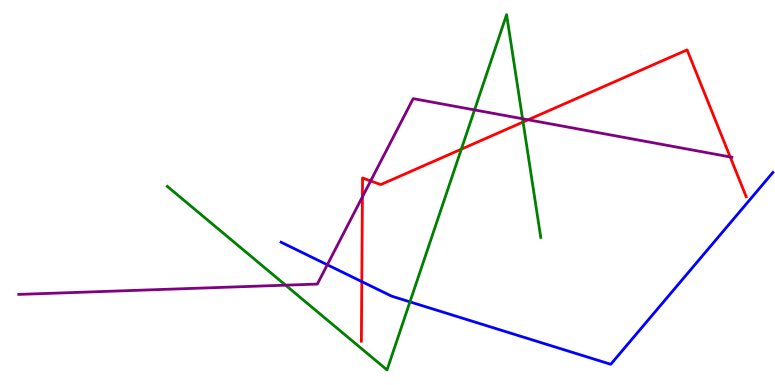[{'lines': ['blue', 'red'], 'intersections': [{'x': 4.67, 'y': 2.69}]}, {'lines': ['green', 'red'], 'intersections': [{'x': 5.95, 'y': 6.13}, {'x': 6.75, 'y': 6.83}]}, {'lines': ['purple', 'red'], 'intersections': [{'x': 4.68, 'y': 4.89}, {'x': 4.78, 'y': 5.3}, {'x': 6.82, 'y': 6.89}, {'x': 9.42, 'y': 5.92}]}, {'lines': ['blue', 'green'], 'intersections': [{'x': 5.29, 'y': 2.16}]}, {'lines': ['blue', 'purple'], 'intersections': [{'x': 4.22, 'y': 3.12}]}, {'lines': ['green', 'purple'], 'intersections': [{'x': 3.68, 'y': 2.59}, {'x': 6.12, 'y': 7.15}, {'x': 6.74, 'y': 6.92}]}]